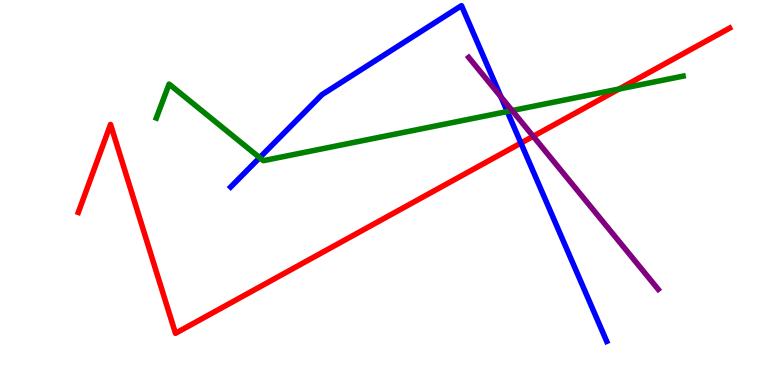[{'lines': ['blue', 'red'], 'intersections': [{'x': 6.72, 'y': 6.28}]}, {'lines': ['green', 'red'], 'intersections': [{'x': 7.99, 'y': 7.69}]}, {'lines': ['purple', 'red'], 'intersections': [{'x': 6.88, 'y': 6.46}]}, {'lines': ['blue', 'green'], 'intersections': [{'x': 3.35, 'y': 5.91}, {'x': 6.55, 'y': 7.1}]}, {'lines': ['blue', 'purple'], 'intersections': [{'x': 6.46, 'y': 7.49}]}, {'lines': ['green', 'purple'], 'intersections': [{'x': 6.61, 'y': 7.13}]}]